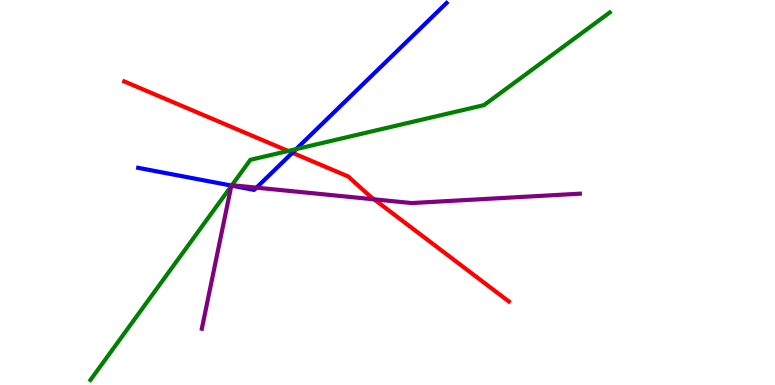[{'lines': ['blue', 'red'], 'intersections': [{'x': 3.77, 'y': 6.03}]}, {'lines': ['green', 'red'], 'intersections': [{'x': 3.72, 'y': 6.08}]}, {'lines': ['purple', 'red'], 'intersections': [{'x': 4.83, 'y': 4.82}]}, {'lines': ['blue', 'green'], 'intersections': [{'x': 2.99, 'y': 5.18}, {'x': 3.82, 'y': 6.13}]}, {'lines': ['blue', 'purple'], 'intersections': [{'x': 2.99, 'y': 5.18}, {'x': 3.31, 'y': 5.13}]}, {'lines': ['green', 'purple'], 'intersections': [{'x': 2.98, 'y': 5.16}, {'x': 2.99, 'y': 5.19}]}]